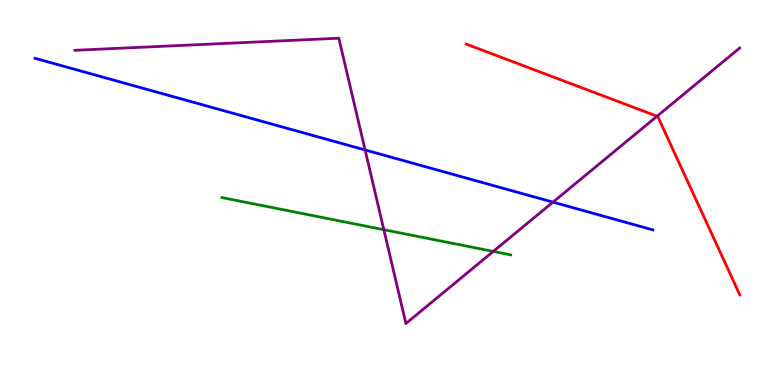[{'lines': ['blue', 'red'], 'intersections': []}, {'lines': ['green', 'red'], 'intersections': []}, {'lines': ['purple', 'red'], 'intersections': [{'x': 8.48, 'y': 6.98}]}, {'lines': ['blue', 'green'], 'intersections': []}, {'lines': ['blue', 'purple'], 'intersections': [{'x': 4.71, 'y': 6.1}, {'x': 7.14, 'y': 4.75}]}, {'lines': ['green', 'purple'], 'intersections': [{'x': 4.95, 'y': 4.03}, {'x': 6.36, 'y': 3.47}]}]